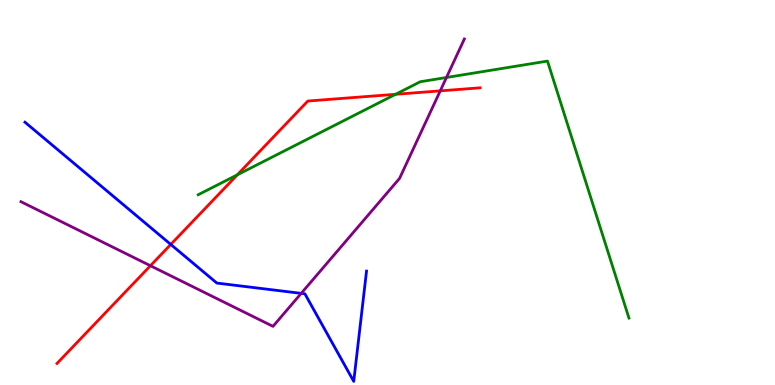[{'lines': ['blue', 'red'], 'intersections': [{'x': 2.2, 'y': 3.65}]}, {'lines': ['green', 'red'], 'intersections': [{'x': 3.06, 'y': 5.46}, {'x': 5.1, 'y': 7.55}]}, {'lines': ['purple', 'red'], 'intersections': [{'x': 1.94, 'y': 3.1}, {'x': 5.68, 'y': 7.64}]}, {'lines': ['blue', 'green'], 'intersections': []}, {'lines': ['blue', 'purple'], 'intersections': [{'x': 3.89, 'y': 2.38}]}, {'lines': ['green', 'purple'], 'intersections': [{'x': 5.76, 'y': 7.99}]}]